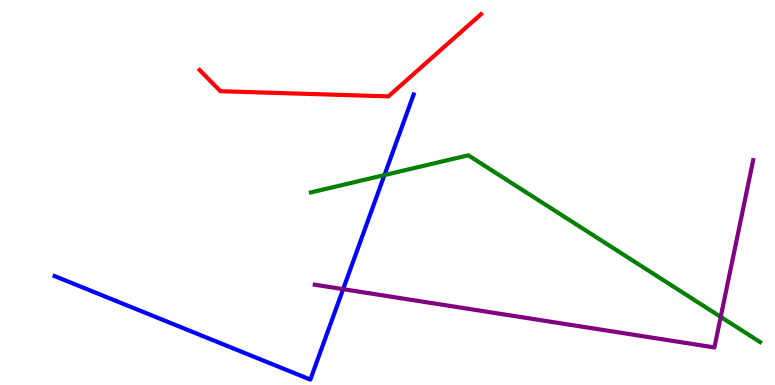[{'lines': ['blue', 'red'], 'intersections': []}, {'lines': ['green', 'red'], 'intersections': []}, {'lines': ['purple', 'red'], 'intersections': []}, {'lines': ['blue', 'green'], 'intersections': [{'x': 4.96, 'y': 5.45}]}, {'lines': ['blue', 'purple'], 'intersections': [{'x': 4.43, 'y': 2.49}]}, {'lines': ['green', 'purple'], 'intersections': [{'x': 9.3, 'y': 1.77}]}]